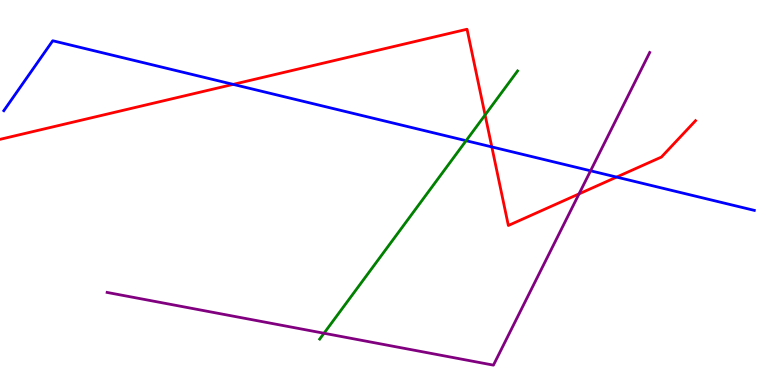[{'lines': ['blue', 'red'], 'intersections': [{'x': 3.01, 'y': 7.81}, {'x': 6.35, 'y': 6.18}, {'x': 7.96, 'y': 5.4}]}, {'lines': ['green', 'red'], 'intersections': [{'x': 6.26, 'y': 7.01}]}, {'lines': ['purple', 'red'], 'intersections': [{'x': 7.47, 'y': 4.96}]}, {'lines': ['blue', 'green'], 'intersections': [{'x': 6.01, 'y': 6.35}]}, {'lines': ['blue', 'purple'], 'intersections': [{'x': 7.62, 'y': 5.56}]}, {'lines': ['green', 'purple'], 'intersections': [{'x': 4.18, 'y': 1.34}]}]